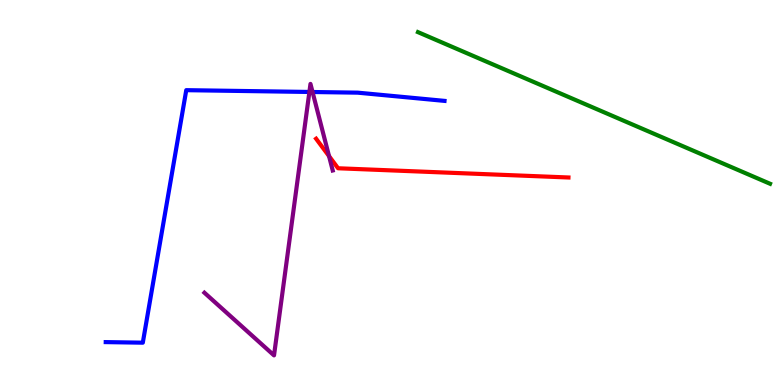[{'lines': ['blue', 'red'], 'intersections': []}, {'lines': ['green', 'red'], 'intersections': []}, {'lines': ['purple', 'red'], 'intersections': [{'x': 4.25, 'y': 5.95}]}, {'lines': ['blue', 'green'], 'intersections': []}, {'lines': ['blue', 'purple'], 'intersections': [{'x': 3.99, 'y': 7.61}, {'x': 4.03, 'y': 7.61}]}, {'lines': ['green', 'purple'], 'intersections': []}]